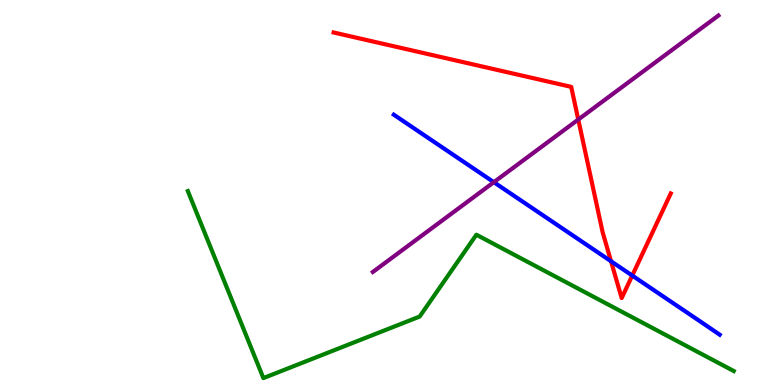[{'lines': ['blue', 'red'], 'intersections': [{'x': 7.88, 'y': 3.21}, {'x': 8.16, 'y': 2.84}]}, {'lines': ['green', 'red'], 'intersections': []}, {'lines': ['purple', 'red'], 'intersections': [{'x': 7.46, 'y': 6.89}]}, {'lines': ['blue', 'green'], 'intersections': []}, {'lines': ['blue', 'purple'], 'intersections': [{'x': 6.37, 'y': 5.27}]}, {'lines': ['green', 'purple'], 'intersections': []}]